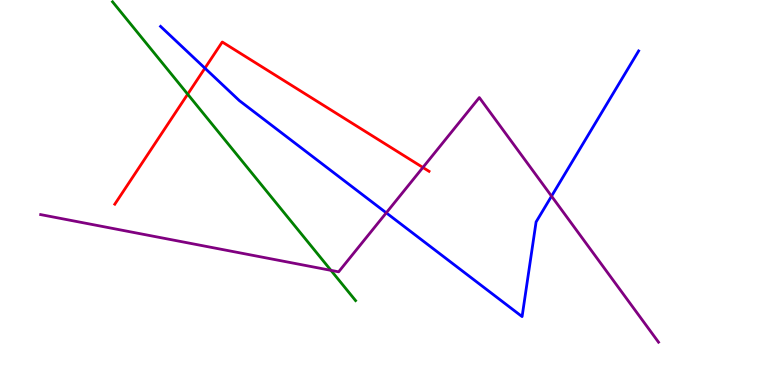[{'lines': ['blue', 'red'], 'intersections': [{'x': 2.64, 'y': 8.23}]}, {'lines': ['green', 'red'], 'intersections': [{'x': 2.42, 'y': 7.55}]}, {'lines': ['purple', 'red'], 'intersections': [{'x': 5.46, 'y': 5.65}]}, {'lines': ['blue', 'green'], 'intersections': []}, {'lines': ['blue', 'purple'], 'intersections': [{'x': 4.98, 'y': 4.47}, {'x': 7.12, 'y': 4.9}]}, {'lines': ['green', 'purple'], 'intersections': [{'x': 4.27, 'y': 2.98}]}]